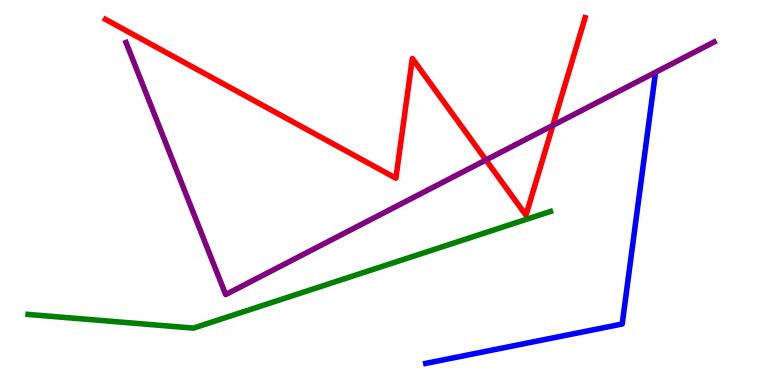[{'lines': ['blue', 'red'], 'intersections': []}, {'lines': ['green', 'red'], 'intersections': []}, {'lines': ['purple', 'red'], 'intersections': [{'x': 6.27, 'y': 5.84}, {'x': 7.13, 'y': 6.74}]}, {'lines': ['blue', 'green'], 'intersections': []}, {'lines': ['blue', 'purple'], 'intersections': []}, {'lines': ['green', 'purple'], 'intersections': []}]